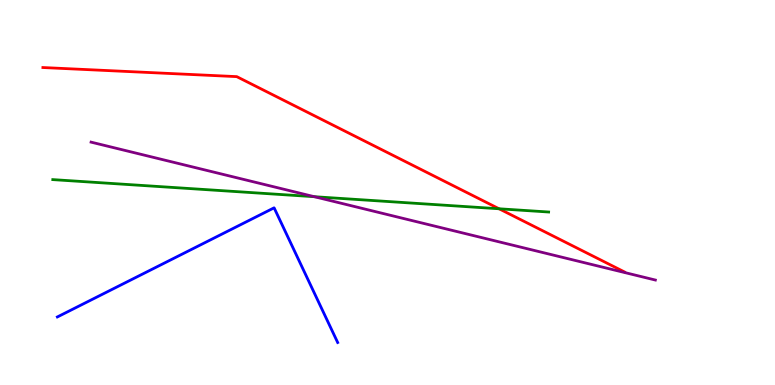[{'lines': ['blue', 'red'], 'intersections': []}, {'lines': ['green', 'red'], 'intersections': [{'x': 6.44, 'y': 4.58}]}, {'lines': ['purple', 'red'], 'intersections': []}, {'lines': ['blue', 'green'], 'intersections': []}, {'lines': ['blue', 'purple'], 'intersections': []}, {'lines': ['green', 'purple'], 'intersections': [{'x': 4.06, 'y': 4.89}]}]